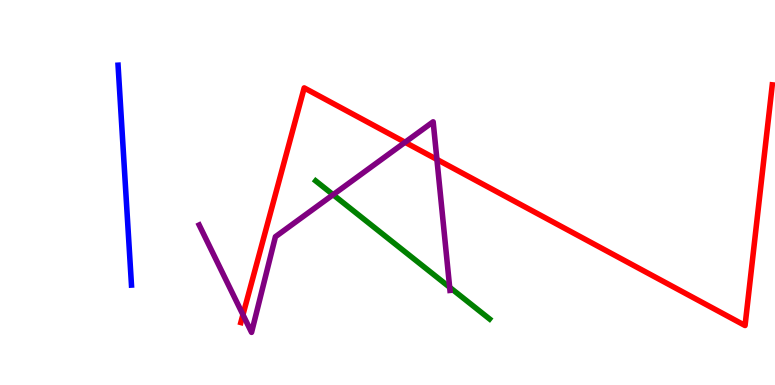[{'lines': ['blue', 'red'], 'intersections': []}, {'lines': ['green', 'red'], 'intersections': []}, {'lines': ['purple', 'red'], 'intersections': [{'x': 3.13, 'y': 1.83}, {'x': 5.23, 'y': 6.3}, {'x': 5.64, 'y': 5.86}]}, {'lines': ['blue', 'green'], 'intersections': []}, {'lines': ['blue', 'purple'], 'intersections': []}, {'lines': ['green', 'purple'], 'intersections': [{'x': 4.3, 'y': 4.94}, {'x': 5.8, 'y': 2.54}]}]